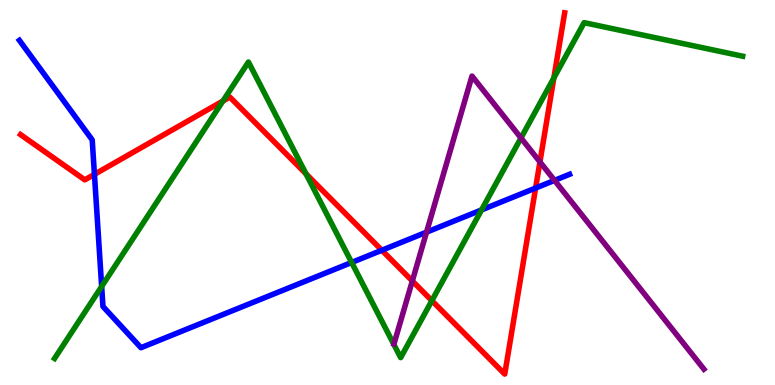[{'lines': ['blue', 'red'], 'intersections': [{'x': 1.22, 'y': 5.47}, {'x': 4.93, 'y': 3.5}, {'x': 6.91, 'y': 5.12}]}, {'lines': ['green', 'red'], 'intersections': [{'x': 2.88, 'y': 7.38}, {'x': 3.95, 'y': 5.48}, {'x': 5.57, 'y': 2.19}, {'x': 7.15, 'y': 7.98}]}, {'lines': ['purple', 'red'], 'intersections': [{'x': 5.32, 'y': 2.7}, {'x': 6.97, 'y': 5.79}]}, {'lines': ['blue', 'green'], 'intersections': [{'x': 1.31, 'y': 2.56}, {'x': 4.54, 'y': 3.18}, {'x': 6.21, 'y': 4.55}]}, {'lines': ['blue', 'purple'], 'intersections': [{'x': 5.5, 'y': 3.97}, {'x': 7.16, 'y': 5.31}]}, {'lines': ['green', 'purple'], 'intersections': [{'x': 6.72, 'y': 6.42}]}]